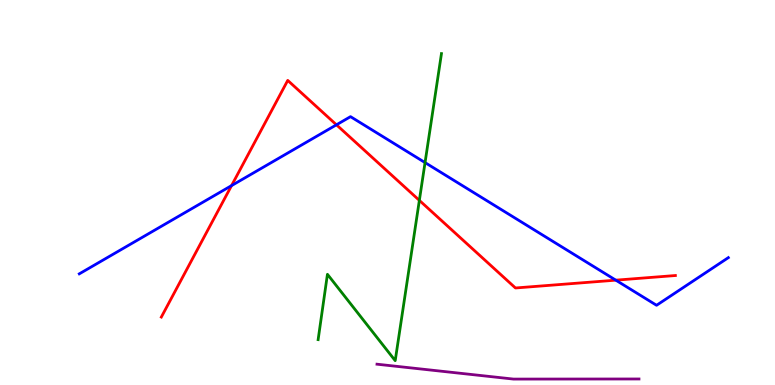[{'lines': ['blue', 'red'], 'intersections': [{'x': 2.99, 'y': 5.18}, {'x': 4.34, 'y': 6.76}, {'x': 7.95, 'y': 2.72}]}, {'lines': ['green', 'red'], 'intersections': [{'x': 5.41, 'y': 4.8}]}, {'lines': ['purple', 'red'], 'intersections': []}, {'lines': ['blue', 'green'], 'intersections': [{'x': 5.48, 'y': 5.78}]}, {'lines': ['blue', 'purple'], 'intersections': []}, {'lines': ['green', 'purple'], 'intersections': []}]